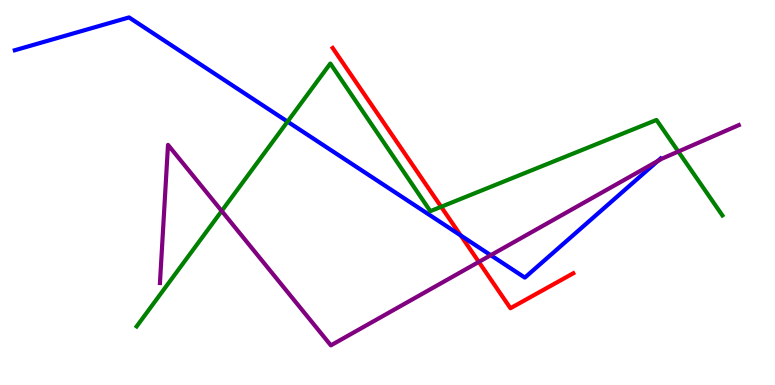[{'lines': ['blue', 'red'], 'intersections': [{'x': 5.95, 'y': 3.88}]}, {'lines': ['green', 'red'], 'intersections': [{'x': 5.69, 'y': 4.63}]}, {'lines': ['purple', 'red'], 'intersections': [{'x': 6.18, 'y': 3.2}]}, {'lines': ['blue', 'green'], 'intersections': [{'x': 3.71, 'y': 6.84}]}, {'lines': ['blue', 'purple'], 'intersections': [{'x': 6.33, 'y': 3.37}, {'x': 8.49, 'y': 5.82}]}, {'lines': ['green', 'purple'], 'intersections': [{'x': 2.86, 'y': 4.52}, {'x': 8.75, 'y': 6.06}]}]